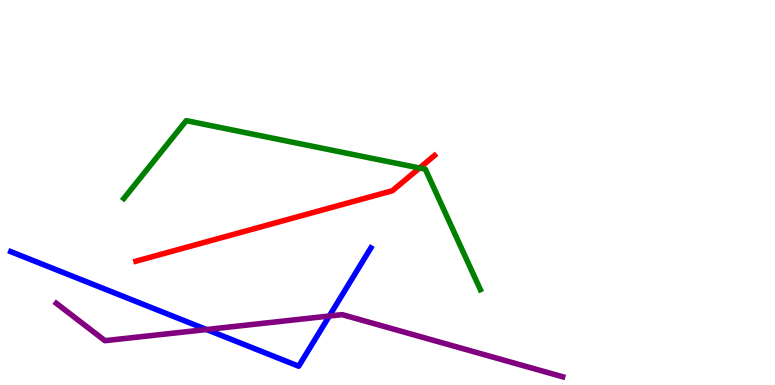[{'lines': ['blue', 'red'], 'intersections': []}, {'lines': ['green', 'red'], 'intersections': [{'x': 5.41, 'y': 5.64}]}, {'lines': ['purple', 'red'], 'intersections': []}, {'lines': ['blue', 'green'], 'intersections': []}, {'lines': ['blue', 'purple'], 'intersections': [{'x': 2.66, 'y': 1.44}, {'x': 4.25, 'y': 1.79}]}, {'lines': ['green', 'purple'], 'intersections': []}]